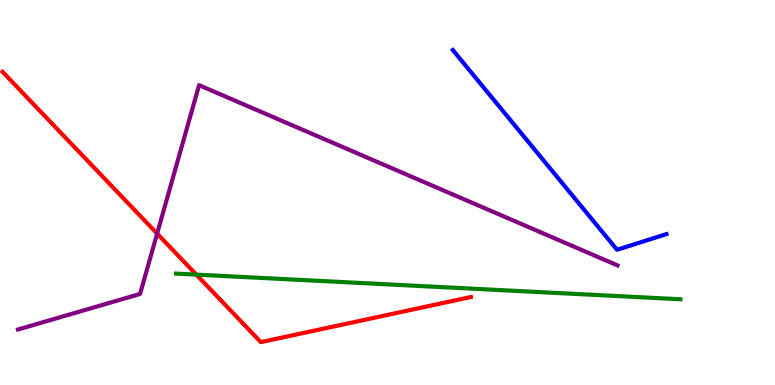[{'lines': ['blue', 'red'], 'intersections': []}, {'lines': ['green', 'red'], 'intersections': [{'x': 2.53, 'y': 2.87}]}, {'lines': ['purple', 'red'], 'intersections': [{'x': 2.03, 'y': 3.93}]}, {'lines': ['blue', 'green'], 'intersections': []}, {'lines': ['blue', 'purple'], 'intersections': []}, {'lines': ['green', 'purple'], 'intersections': []}]